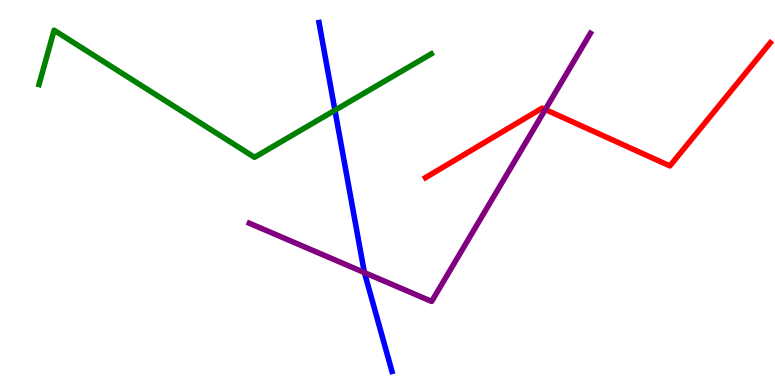[{'lines': ['blue', 'red'], 'intersections': []}, {'lines': ['green', 'red'], 'intersections': []}, {'lines': ['purple', 'red'], 'intersections': [{'x': 7.04, 'y': 7.16}]}, {'lines': ['blue', 'green'], 'intersections': [{'x': 4.32, 'y': 7.14}]}, {'lines': ['blue', 'purple'], 'intersections': [{'x': 4.7, 'y': 2.92}]}, {'lines': ['green', 'purple'], 'intersections': []}]